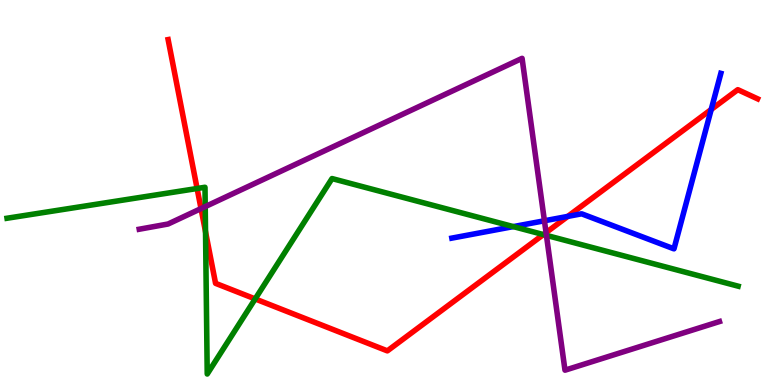[{'lines': ['blue', 'red'], 'intersections': [{'x': 7.33, 'y': 4.38}, {'x': 9.18, 'y': 7.16}]}, {'lines': ['green', 'red'], 'intersections': [{'x': 2.54, 'y': 5.1}, {'x': 2.65, 'y': 3.98}, {'x': 3.29, 'y': 2.24}, {'x': 7.01, 'y': 3.91}]}, {'lines': ['purple', 'red'], 'intersections': [{'x': 2.59, 'y': 4.58}, {'x': 7.05, 'y': 3.96}]}, {'lines': ['blue', 'green'], 'intersections': [{'x': 6.62, 'y': 4.11}]}, {'lines': ['blue', 'purple'], 'intersections': [{'x': 7.02, 'y': 4.27}]}, {'lines': ['green', 'purple'], 'intersections': [{'x': 2.65, 'y': 4.63}, {'x': 7.05, 'y': 3.89}]}]